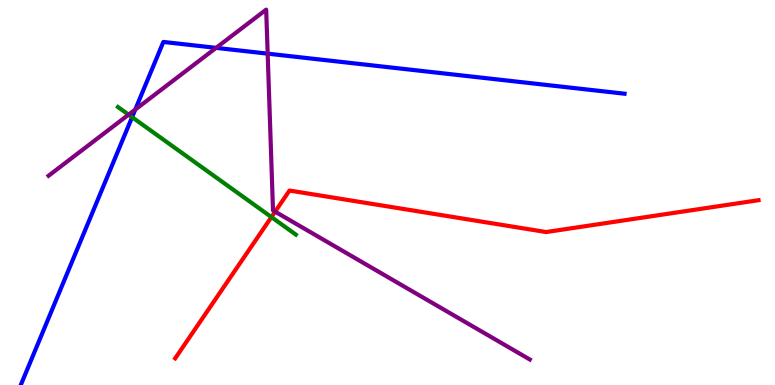[{'lines': ['blue', 'red'], 'intersections': []}, {'lines': ['green', 'red'], 'intersections': [{'x': 3.5, 'y': 4.36}]}, {'lines': ['purple', 'red'], 'intersections': [{'x': 3.55, 'y': 4.5}]}, {'lines': ['blue', 'green'], 'intersections': [{'x': 1.7, 'y': 6.96}]}, {'lines': ['blue', 'purple'], 'intersections': [{'x': 1.75, 'y': 7.15}, {'x': 2.79, 'y': 8.76}, {'x': 3.45, 'y': 8.61}]}, {'lines': ['green', 'purple'], 'intersections': [{'x': 1.66, 'y': 7.02}]}]